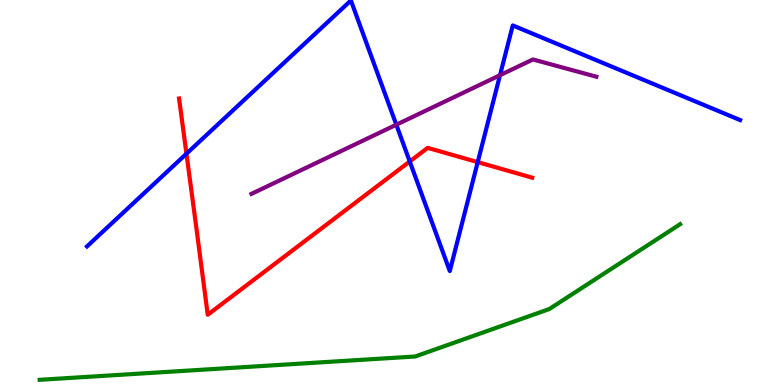[{'lines': ['blue', 'red'], 'intersections': [{'x': 2.41, 'y': 6.01}, {'x': 5.29, 'y': 5.81}, {'x': 6.16, 'y': 5.79}]}, {'lines': ['green', 'red'], 'intersections': []}, {'lines': ['purple', 'red'], 'intersections': []}, {'lines': ['blue', 'green'], 'intersections': []}, {'lines': ['blue', 'purple'], 'intersections': [{'x': 5.11, 'y': 6.76}, {'x': 6.45, 'y': 8.05}]}, {'lines': ['green', 'purple'], 'intersections': []}]